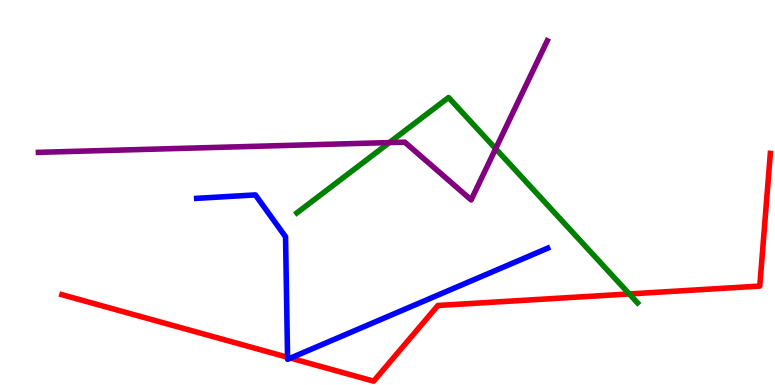[{'lines': ['blue', 'red'], 'intersections': [{'x': 3.71, 'y': 0.72}, {'x': 3.75, 'y': 0.699}]}, {'lines': ['green', 'red'], 'intersections': [{'x': 8.12, 'y': 2.36}]}, {'lines': ['purple', 'red'], 'intersections': []}, {'lines': ['blue', 'green'], 'intersections': []}, {'lines': ['blue', 'purple'], 'intersections': []}, {'lines': ['green', 'purple'], 'intersections': [{'x': 5.02, 'y': 6.3}, {'x': 6.4, 'y': 6.14}]}]